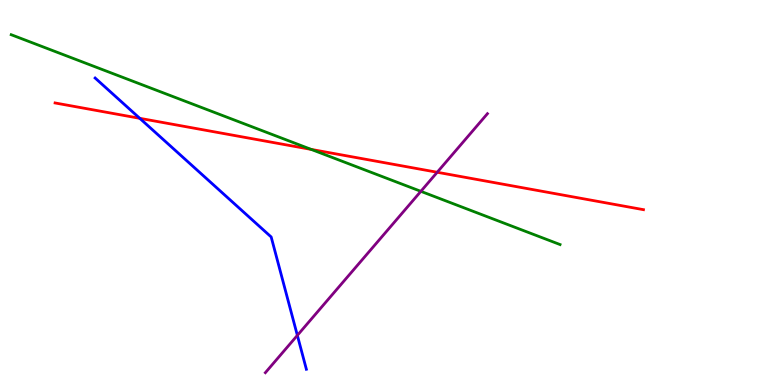[{'lines': ['blue', 'red'], 'intersections': [{'x': 1.8, 'y': 6.93}]}, {'lines': ['green', 'red'], 'intersections': [{'x': 4.02, 'y': 6.12}]}, {'lines': ['purple', 'red'], 'intersections': [{'x': 5.64, 'y': 5.53}]}, {'lines': ['blue', 'green'], 'intersections': []}, {'lines': ['blue', 'purple'], 'intersections': [{'x': 3.84, 'y': 1.29}]}, {'lines': ['green', 'purple'], 'intersections': [{'x': 5.43, 'y': 5.03}]}]